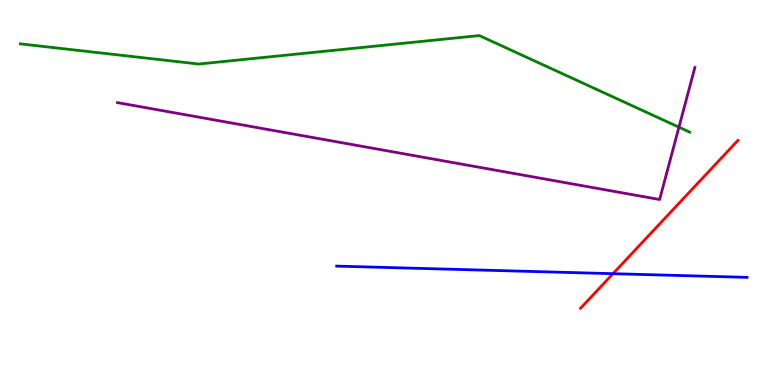[{'lines': ['blue', 'red'], 'intersections': [{'x': 7.91, 'y': 2.89}]}, {'lines': ['green', 'red'], 'intersections': []}, {'lines': ['purple', 'red'], 'intersections': []}, {'lines': ['blue', 'green'], 'intersections': []}, {'lines': ['blue', 'purple'], 'intersections': []}, {'lines': ['green', 'purple'], 'intersections': [{'x': 8.76, 'y': 6.7}]}]